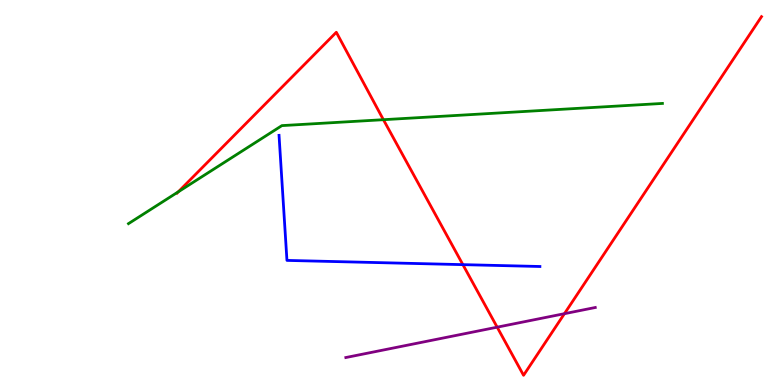[{'lines': ['blue', 'red'], 'intersections': [{'x': 5.97, 'y': 3.13}]}, {'lines': ['green', 'red'], 'intersections': [{'x': 2.3, 'y': 5.02}, {'x': 4.95, 'y': 6.89}]}, {'lines': ['purple', 'red'], 'intersections': [{'x': 6.42, 'y': 1.5}, {'x': 7.28, 'y': 1.85}]}, {'lines': ['blue', 'green'], 'intersections': []}, {'lines': ['blue', 'purple'], 'intersections': []}, {'lines': ['green', 'purple'], 'intersections': []}]